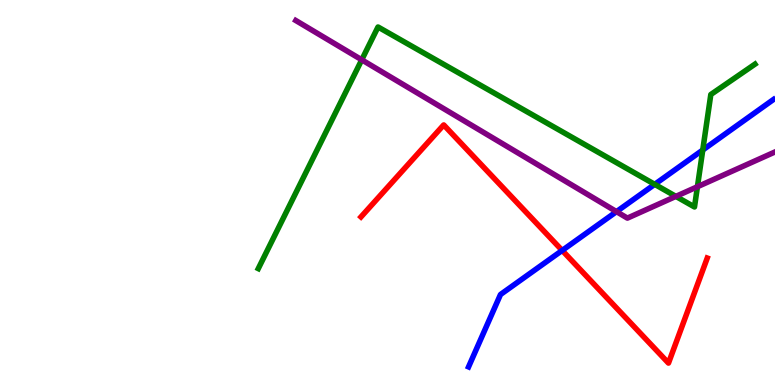[{'lines': ['blue', 'red'], 'intersections': [{'x': 7.25, 'y': 3.5}]}, {'lines': ['green', 'red'], 'intersections': []}, {'lines': ['purple', 'red'], 'intersections': []}, {'lines': ['blue', 'green'], 'intersections': [{'x': 8.45, 'y': 5.21}, {'x': 9.07, 'y': 6.1}]}, {'lines': ['blue', 'purple'], 'intersections': [{'x': 7.95, 'y': 4.5}]}, {'lines': ['green', 'purple'], 'intersections': [{'x': 4.67, 'y': 8.45}, {'x': 8.72, 'y': 4.9}, {'x': 9.0, 'y': 5.15}]}]